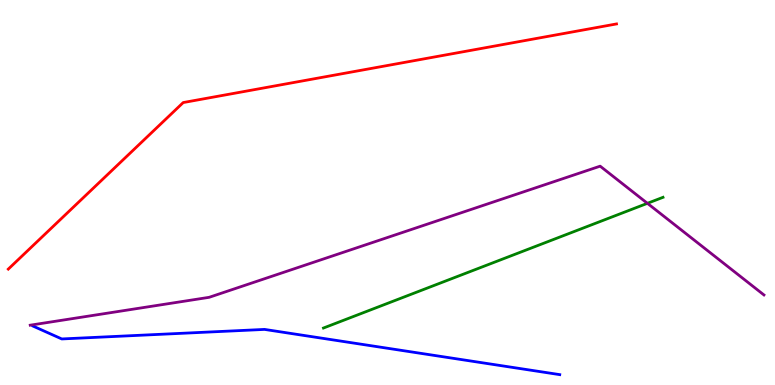[{'lines': ['blue', 'red'], 'intersections': []}, {'lines': ['green', 'red'], 'intersections': []}, {'lines': ['purple', 'red'], 'intersections': []}, {'lines': ['blue', 'green'], 'intersections': []}, {'lines': ['blue', 'purple'], 'intersections': []}, {'lines': ['green', 'purple'], 'intersections': [{'x': 8.35, 'y': 4.72}]}]